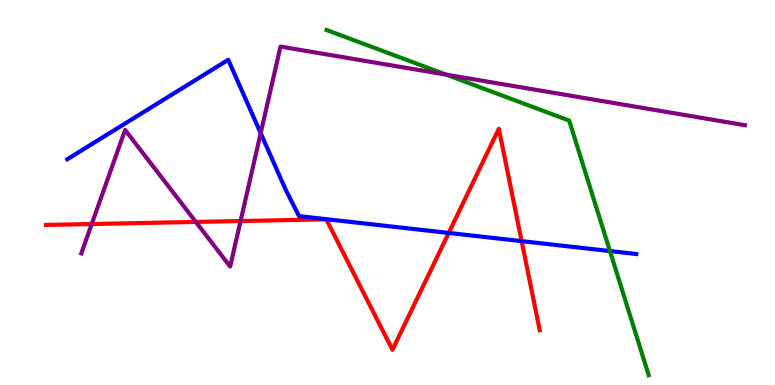[{'lines': ['blue', 'red'], 'intersections': [{'x': 5.79, 'y': 3.95}, {'x': 6.73, 'y': 3.74}]}, {'lines': ['green', 'red'], 'intersections': []}, {'lines': ['purple', 'red'], 'intersections': [{'x': 1.18, 'y': 4.18}, {'x': 2.53, 'y': 4.24}, {'x': 3.1, 'y': 4.26}]}, {'lines': ['blue', 'green'], 'intersections': [{'x': 7.87, 'y': 3.48}]}, {'lines': ['blue', 'purple'], 'intersections': [{'x': 3.36, 'y': 6.54}]}, {'lines': ['green', 'purple'], 'intersections': [{'x': 5.76, 'y': 8.06}]}]